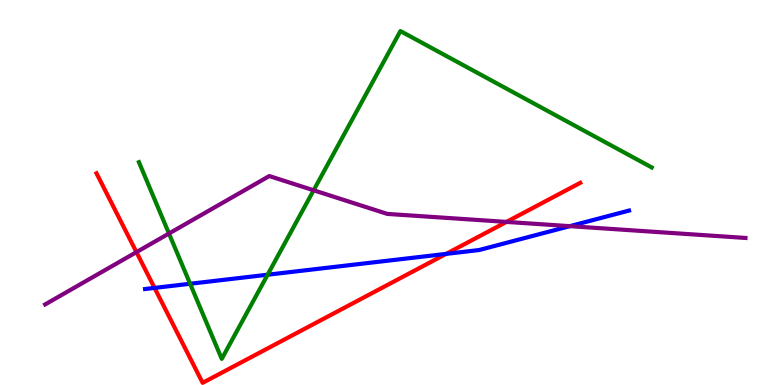[{'lines': ['blue', 'red'], 'intersections': [{'x': 1.99, 'y': 2.52}, {'x': 5.76, 'y': 3.41}]}, {'lines': ['green', 'red'], 'intersections': []}, {'lines': ['purple', 'red'], 'intersections': [{'x': 1.76, 'y': 3.45}, {'x': 6.54, 'y': 4.24}]}, {'lines': ['blue', 'green'], 'intersections': [{'x': 2.45, 'y': 2.63}, {'x': 3.45, 'y': 2.86}]}, {'lines': ['blue', 'purple'], 'intersections': [{'x': 7.35, 'y': 4.13}]}, {'lines': ['green', 'purple'], 'intersections': [{'x': 2.18, 'y': 3.93}, {'x': 4.05, 'y': 5.06}]}]